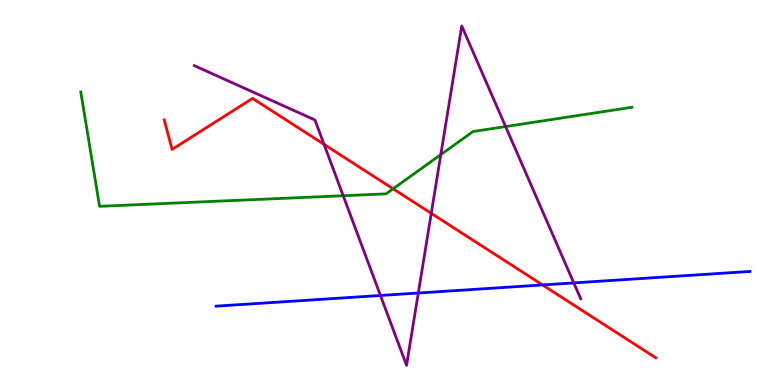[{'lines': ['blue', 'red'], 'intersections': [{'x': 7.0, 'y': 2.6}]}, {'lines': ['green', 'red'], 'intersections': [{'x': 5.07, 'y': 5.1}]}, {'lines': ['purple', 'red'], 'intersections': [{'x': 4.18, 'y': 6.25}, {'x': 5.56, 'y': 4.46}]}, {'lines': ['blue', 'green'], 'intersections': []}, {'lines': ['blue', 'purple'], 'intersections': [{'x': 4.91, 'y': 2.33}, {'x': 5.4, 'y': 2.39}, {'x': 7.4, 'y': 2.65}]}, {'lines': ['green', 'purple'], 'intersections': [{'x': 4.43, 'y': 4.92}, {'x': 5.69, 'y': 5.98}, {'x': 6.52, 'y': 6.71}]}]